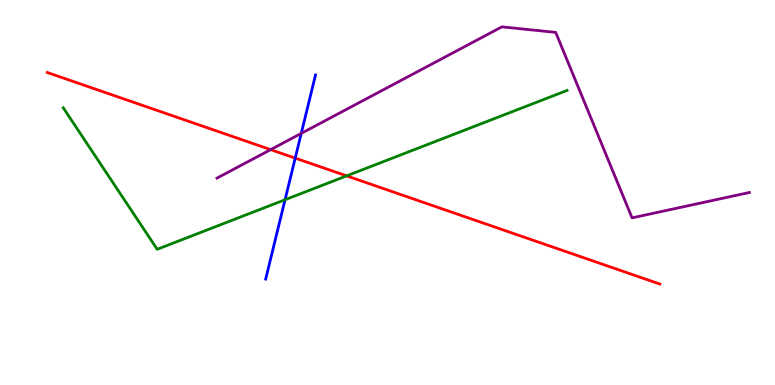[{'lines': ['blue', 'red'], 'intersections': [{'x': 3.81, 'y': 5.89}]}, {'lines': ['green', 'red'], 'intersections': [{'x': 4.47, 'y': 5.43}]}, {'lines': ['purple', 'red'], 'intersections': [{'x': 3.49, 'y': 6.11}]}, {'lines': ['blue', 'green'], 'intersections': [{'x': 3.68, 'y': 4.81}]}, {'lines': ['blue', 'purple'], 'intersections': [{'x': 3.89, 'y': 6.54}]}, {'lines': ['green', 'purple'], 'intersections': []}]